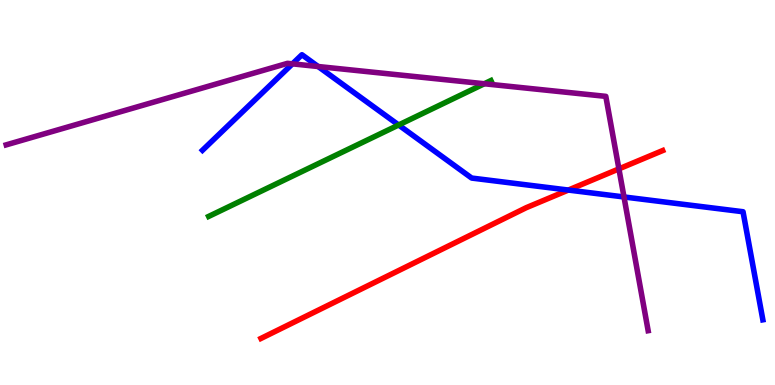[{'lines': ['blue', 'red'], 'intersections': [{'x': 7.33, 'y': 5.06}]}, {'lines': ['green', 'red'], 'intersections': []}, {'lines': ['purple', 'red'], 'intersections': [{'x': 7.99, 'y': 5.61}]}, {'lines': ['blue', 'green'], 'intersections': [{'x': 5.14, 'y': 6.75}]}, {'lines': ['blue', 'purple'], 'intersections': [{'x': 3.77, 'y': 8.34}, {'x': 4.11, 'y': 8.27}, {'x': 8.05, 'y': 4.88}]}, {'lines': ['green', 'purple'], 'intersections': [{'x': 6.25, 'y': 7.82}]}]